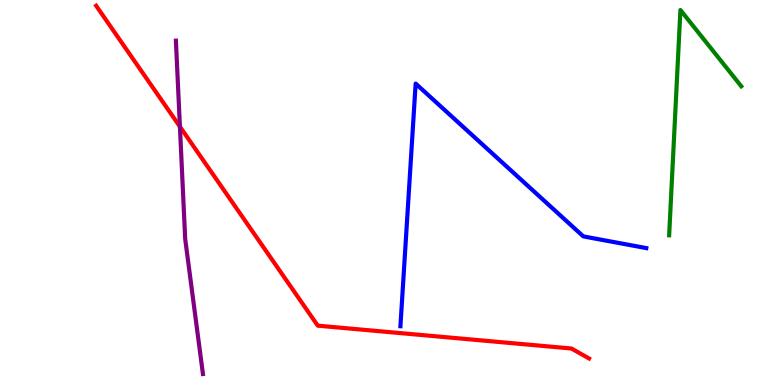[{'lines': ['blue', 'red'], 'intersections': []}, {'lines': ['green', 'red'], 'intersections': []}, {'lines': ['purple', 'red'], 'intersections': [{'x': 2.32, 'y': 6.71}]}, {'lines': ['blue', 'green'], 'intersections': []}, {'lines': ['blue', 'purple'], 'intersections': []}, {'lines': ['green', 'purple'], 'intersections': []}]